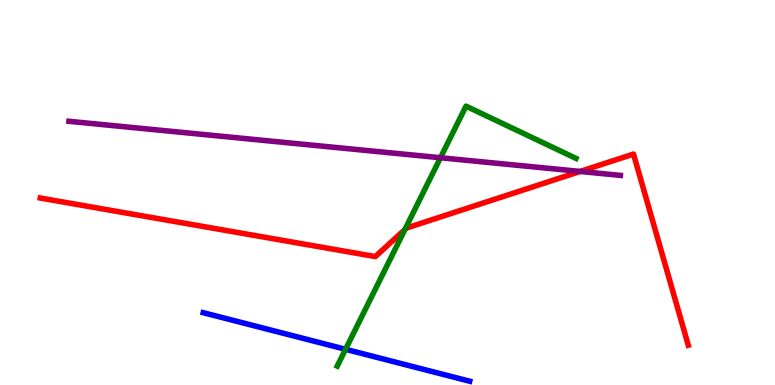[{'lines': ['blue', 'red'], 'intersections': []}, {'lines': ['green', 'red'], 'intersections': [{'x': 5.22, 'y': 4.04}]}, {'lines': ['purple', 'red'], 'intersections': [{'x': 7.49, 'y': 5.55}]}, {'lines': ['blue', 'green'], 'intersections': [{'x': 4.46, 'y': 0.928}]}, {'lines': ['blue', 'purple'], 'intersections': []}, {'lines': ['green', 'purple'], 'intersections': [{'x': 5.68, 'y': 5.9}]}]